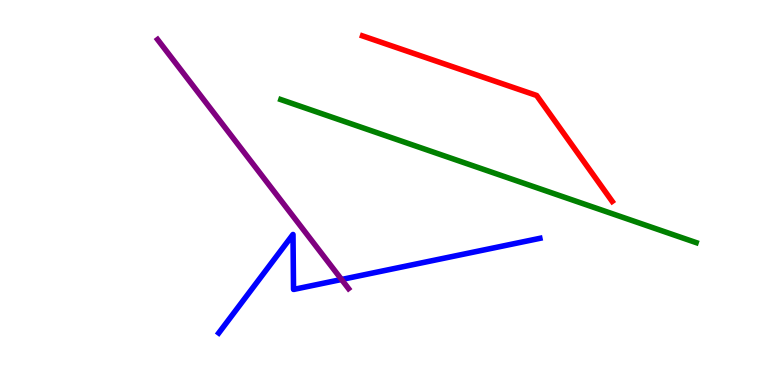[{'lines': ['blue', 'red'], 'intersections': []}, {'lines': ['green', 'red'], 'intersections': []}, {'lines': ['purple', 'red'], 'intersections': []}, {'lines': ['blue', 'green'], 'intersections': []}, {'lines': ['blue', 'purple'], 'intersections': [{'x': 4.41, 'y': 2.74}]}, {'lines': ['green', 'purple'], 'intersections': []}]